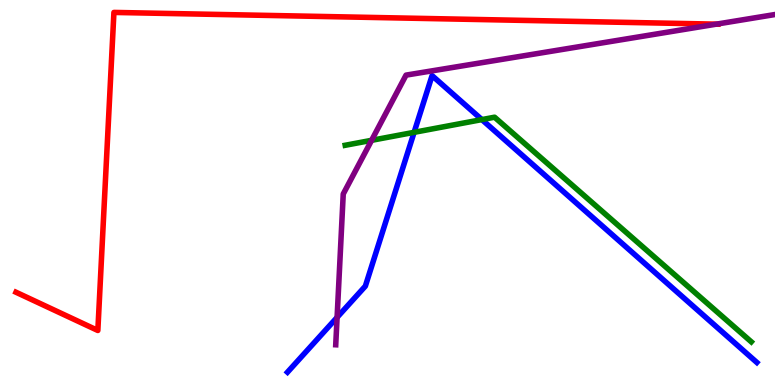[{'lines': ['blue', 'red'], 'intersections': []}, {'lines': ['green', 'red'], 'intersections': []}, {'lines': ['purple', 'red'], 'intersections': [{'x': 9.24, 'y': 9.37}]}, {'lines': ['blue', 'green'], 'intersections': [{'x': 5.34, 'y': 6.56}, {'x': 6.22, 'y': 6.89}]}, {'lines': ['blue', 'purple'], 'intersections': [{'x': 4.35, 'y': 1.76}]}, {'lines': ['green', 'purple'], 'intersections': [{'x': 4.79, 'y': 6.36}]}]